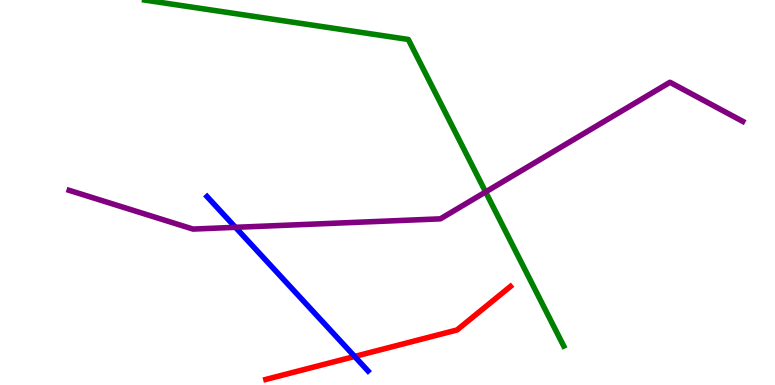[{'lines': ['blue', 'red'], 'intersections': [{'x': 4.58, 'y': 0.741}]}, {'lines': ['green', 'red'], 'intersections': []}, {'lines': ['purple', 'red'], 'intersections': []}, {'lines': ['blue', 'green'], 'intersections': []}, {'lines': ['blue', 'purple'], 'intersections': [{'x': 3.04, 'y': 4.1}]}, {'lines': ['green', 'purple'], 'intersections': [{'x': 6.27, 'y': 5.01}]}]